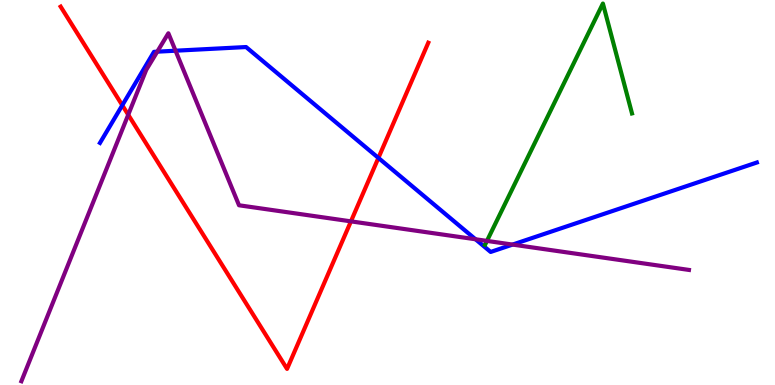[{'lines': ['blue', 'red'], 'intersections': [{'x': 1.58, 'y': 7.27}, {'x': 4.88, 'y': 5.9}]}, {'lines': ['green', 'red'], 'intersections': []}, {'lines': ['purple', 'red'], 'intersections': [{'x': 1.65, 'y': 7.02}, {'x': 4.53, 'y': 4.25}]}, {'lines': ['blue', 'green'], 'intersections': []}, {'lines': ['blue', 'purple'], 'intersections': [{'x': 2.03, 'y': 8.66}, {'x': 2.26, 'y': 8.68}, {'x': 6.14, 'y': 3.79}, {'x': 6.61, 'y': 3.65}]}, {'lines': ['green', 'purple'], 'intersections': [{'x': 6.28, 'y': 3.74}]}]